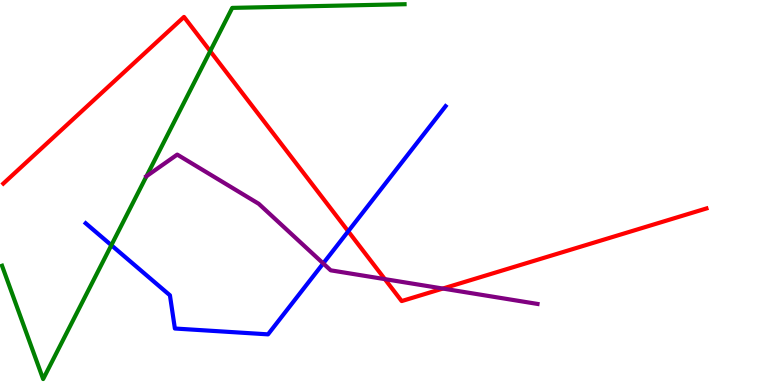[{'lines': ['blue', 'red'], 'intersections': [{'x': 4.49, 'y': 3.99}]}, {'lines': ['green', 'red'], 'intersections': [{'x': 2.71, 'y': 8.67}]}, {'lines': ['purple', 'red'], 'intersections': [{'x': 4.97, 'y': 2.75}, {'x': 5.71, 'y': 2.51}]}, {'lines': ['blue', 'green'], 'intersections': [{'x': 1.44, 'y': 3.63}]}, {'lines': ['blue', 'purple'], 'intersections': [{'x': 4.17, 'y': 3.16}]}, {'lines': ['green', 'purple'], 'intersections': [{'x': 1.89, 'y': 5.42}]}]